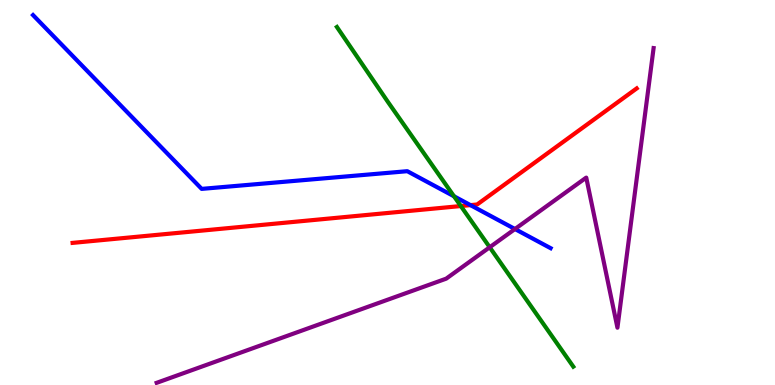[{'lines': ['blue', 'red'], 'intersections': [{'x': 6.07, 'y': 4.67}]}, {'lines': ['green', 'red'], 'intersections': [{'x': 5.95, 'y': 4.65}]}, {'lines': ['purple', 'red'], 'intersections': []}, {'lines': ['blue', 'green'], 'intersections': [{'x': 5.86, 'y': 4.9}]}, {'lines': ['blue', 'purple'], 'intersections': [{'x': 6.64, 'y': 4.05}]}, {'lines': ['green', 'purple'], 'intersections': [{'x': 6.32, 'y': 3.58}]}]